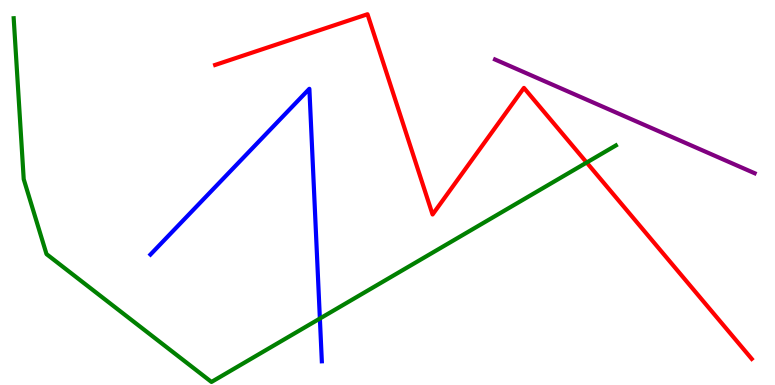[{'lines': ['blue', 'red'], 'intersections': []}, {'lines': ['green', 'red'], 'intersections': [{'x': 7.57, 'y': 5.78}]}, {'lines': ['purple', 'red'], 'intersections': []}, {'lines': ['blue', 'green'], 'intersections': [{'x': 4.13, 'y': 1.73}]}, {'lines': ['blue', 'purple'], 'intersections': []}, {'lines': ['green', 'purple'], 'intersections': []}]